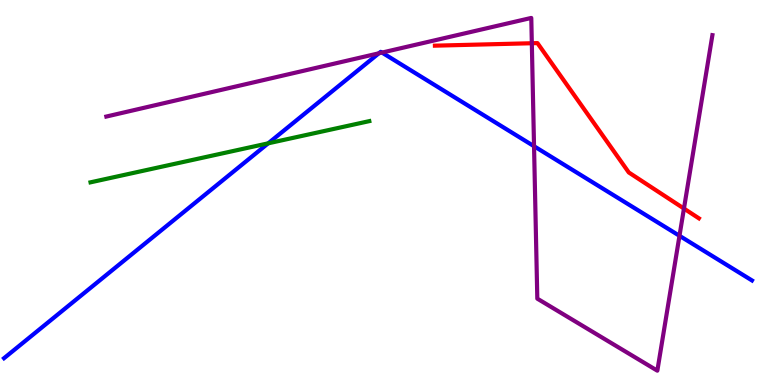[{'lines': ['blue', 'red'], 'intersections': []}, {'lines': ['green', 'red'], 'intersections': []}, {'lines': ['purple', 'red'], 'intersections': [{'x': 6.86, 'y': 8.88}, {'x': 8.83, 'y': 4.58}]}, {'lines': ['blue', 'green'], 'intersections': [{'x': 3.46, 'y': 6.28}]}, {'lines': ['blue', 'purple'], 'intersections': [{'x': 4.89, 'y': 8.62}, {'x': 4.93, 'y': 8.63}, {'x': 6.89, 'y': 6.2}, {'x': 8.77, 'y': 3.88}]}, {'lines': ['green', 'purple'], 'intersections': []}]